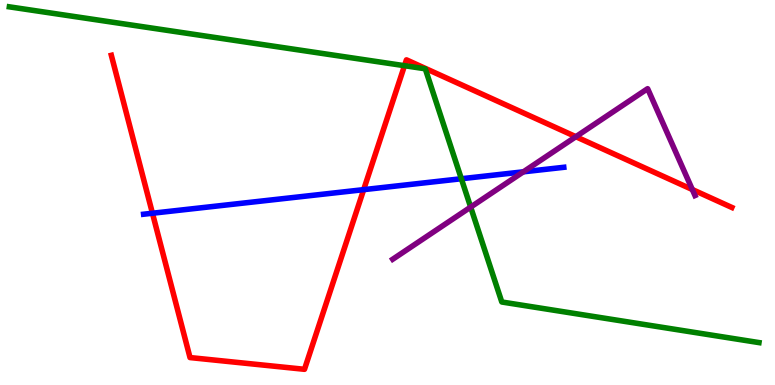[{'lines': ['blue', 'red'], 'intersections': [{'x': 1.97, 'y': 4.46}, {'x': 4.69, 'y': 5.07}]}, {'lines': ['green', 'red'], 'intersections': [{'x': 5.22, 'y': 8.29}]}, {'lines': ['purple', 'red'], 'intersections': [{'x': 7.43, 'y': 6.45}, {'x': 8.93, 'y': 5.08}]}, {'lines': ['blue', 'green'], 'intersections': [{'x': 5.95, 'y': 5.36}]}, {'lines': ['blue', 'purple'], 'intersections': [{'x': 6.75, 'y': 5.54}]}, {'lines': ['green', 'purple'], 'intersections': [{'x': 6.07, 'y': 4.62}]}]